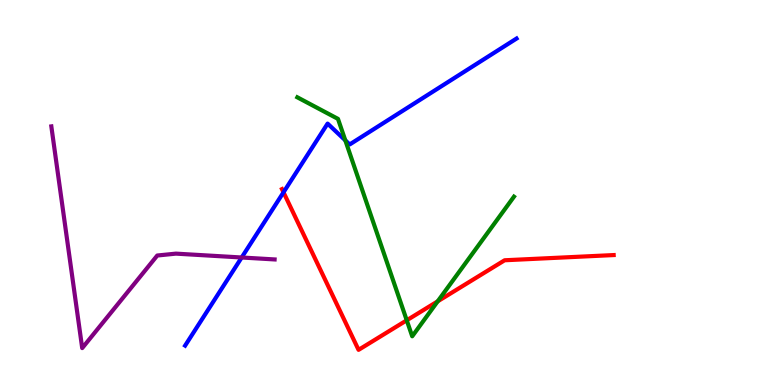[{'lines': ['blue', 'red'], 'intersections': [{'x': 3.66, 'y': 5.0}]}, {'lines': ['green', 'red'], 'intersections': [{'x': 5.25, 'y': 1.68}, {'x': 5.65, 'y': 2.17}]}, {'lines': ['purple', 'red'], 'intersections': []}, {'lines': ['blue', 'green'], 'intersections': [{'x': 4.46, 'y': 6.35}]}, {'lines': ['blue', 'purple'], 'intersections': [{'x': 3.12, 'y': 3.31}]}, {'lines': ['green', 'purple'], 'intersections': []}]